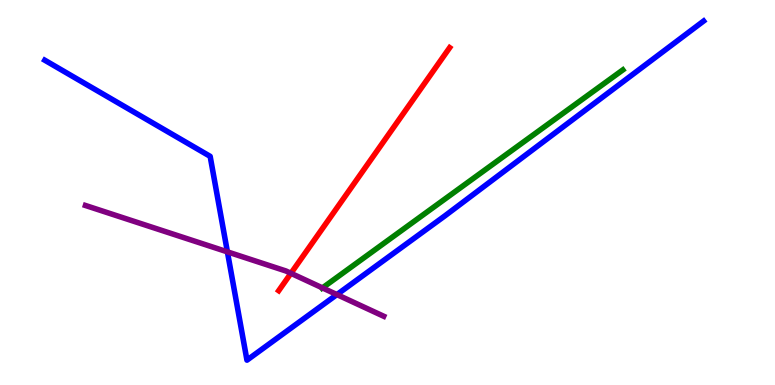[{'lines': ['blue', 'red'], 'intersections': []}, {'lines': ['green', 'red'], 'intersections': []}, {'lines': ['purple', 'red'], 'intersections': [{'x': 3.75, 'y': 2.9}]}, {'lines': ['blue', 'green'], 'intersections': []}, {'lines': ['blue', 'purple'], 'intersections': [{'x': 2.93, 'y': 3.46}, {'x': 4.35, 'y': 2.35}]}, {'lines': ['green', 'purple'], 'intersections': [{'x': 4.16, 'y': 2.52}]}]